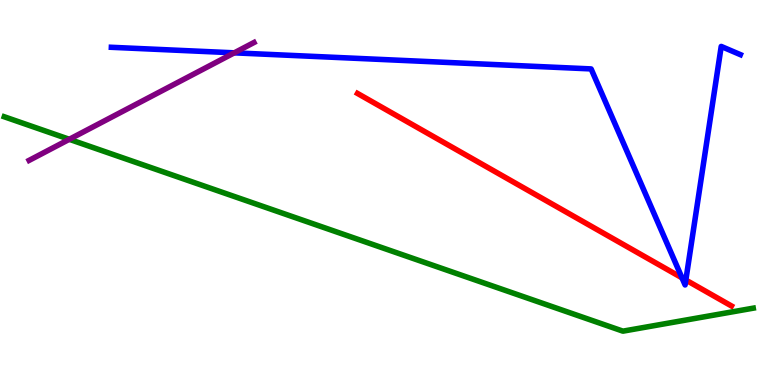[{'lines': ['blue', 'red'], 'intersections': [{'x': 8.8, 'y': 2.78}, {'x': 8.85, 'y': 2.73}]}, {'lines': ['green', 'red'], 'intersections': []}, {'lines': ['purple', 'red'], 'intersections': []}, {'lines': ['blue', 'green'], 'intersections': []}, {'lines': ['blue', 'purple'], 'intersections': [{'x': 3.02, 'y': 8.63}]}, {'lines': ['green', 'purple'], 'intersections': [{'x': 0.894, 'y': 6.38}]}]